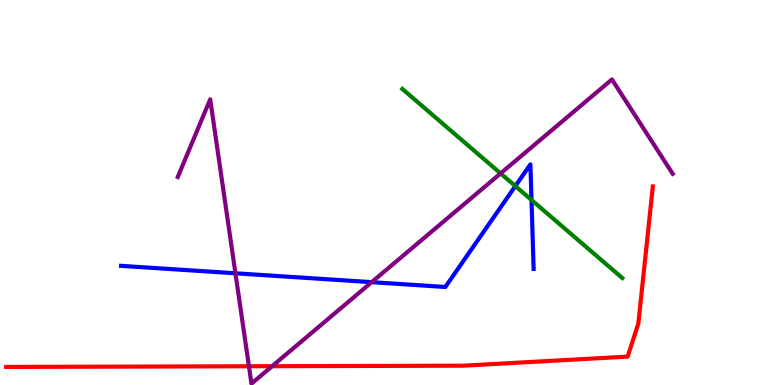[{'lines': ['blue', 'red'], 'intersections': []}, {'lines': ['green', 'red'], 'intersections': []}, {'lines': ['purple', 'red'], 'intersections': [{'x': 3.21, 'y': 0.487}, {'x': 3.51, 'y': 0.488}]}, {'lines': ['blue', 'green'], 'intersections': [{'x': 6.65, 'y': 5.17}, {'x': 6.86, 'y': 4.81}]}, {'lines': ['blue', 'purple'], 'intersections': [{'x': 3.04, 'y': 2.9}, {'x': 4.8, 'y': 2.67}]}, {'lines': ['green', 'purple'], 'intersections': [{'x': 6.46, 'y': 5.5}]}]